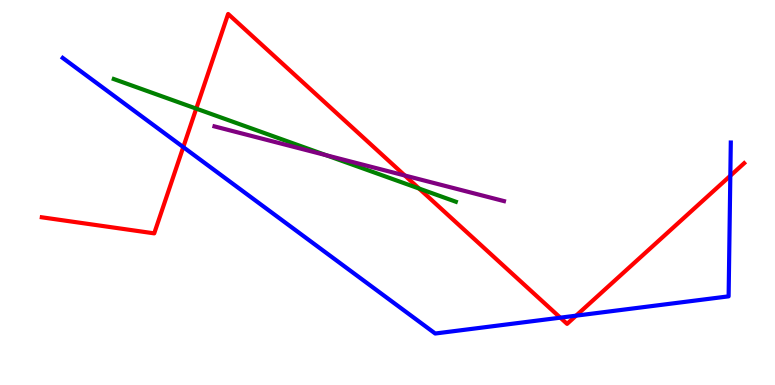[{'lines': ['blue', 'red'], 'intersections': [{'x': 2.36, 'y': 6.18}, {'x': 7.23, 'y': 1.75}, {'x': 7.43, 'y': 1.8}, {'x': 9.42, 'y': 5.43}]}, {'lines': ['green', 'red'], 'intersections': [{'x': 2.53, 'y': 7.18}, {'x': 5.41, 'y': 5.1}]}, {'lines': ['purple', 'red'], 'intersections': [{'x': 5.22, 'y': 5.44}]}, {'lines': ['blue', 'green'], 'intersections': []}, {'lines': ['blue', 'purple'], 'intersections': []}, {'lines': ['green', 'purple'], 'intersections': [{'x': 4.21, 'y': 5.97}]}]